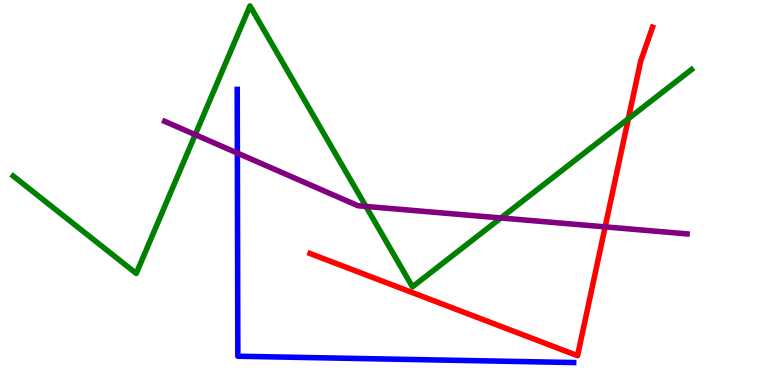[{'lines': ['blue', 'red'], 'intersections': []}, {'lines': ['green', 'red'], 'intersections': [{'x': 8.11, 'y': 6.92}]}, {'lines': ['purple', 'red'], 'intersections': [{'x': 7.81, 'y': 4.11}]}, {'lines': ['blue', 'green'], 'intersections': []}, {'lines': ['blue', 'purple'], 'intersections': [{'x': 3.06, 'y': 6.02}]}, {'lines': ['green', 'purple'], 'intersections': [{'x': 2.52, 'y': 6.5}, {'x': 4.72, 'y': 4.64}, {'x': 6.46, 'y': 4.34}]}]